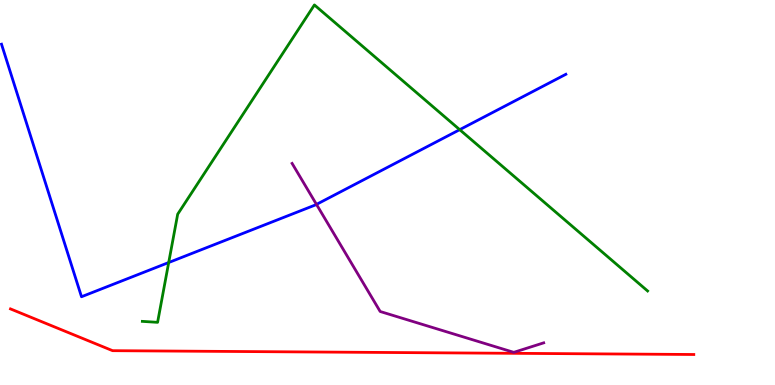[{'lines': ['blue', 'red'], 'intersections': []}, {'lines': ['green', 'red'], 'intersections': []}, {'lines': ['purple', 'red'], 'intersections': []}, {'lines': ['blue', 'green'], 'intersections': [{'x': 2.18, 'y': 3.18}, {'x': 5.93, 'y': 6.63}]}, {'lines': ['blue', 'purple'], 'intersections': [{'x': 4.08, 'y': 4.69}]}, {'lines': ['green', 'purple'], 'intersections': []}]